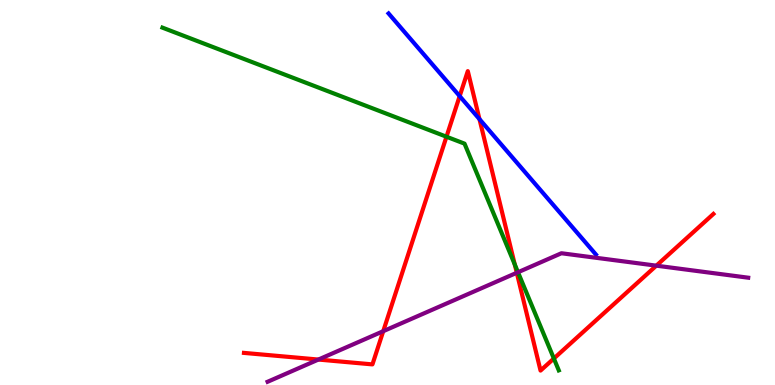[{'lines': ['blue', 'red'], 'intersections': [{'x': 5.93, 'y': 7.5}, {'x': 6.19, 'y': 6.91}]}, {'lines': ['green', 'red'], 'intersections': [{'x': 5.76, 'y': 6.45}, {'x': 6.64, 'y': 3.13}, {'x': 7.15, 'y': 0.688}]}, {'lines': ['purple', 'red'], 'intersections': [{'x': 4.11, 'y': 0.661}, {'x': 4.95, 'y': 1.4}, {'x': 6.67, 'y': 2.91}, {'x': 8.47, 'y': 3.1}]}, {'lines': ['blue', 'green'], 'intersections': []}, {'lines': ['blue', 'purple'], 'intersections': []}, {'lines': ['green', 'purple'], 'intersections': [{'x': 6.68, 'y': 2.93}]}]